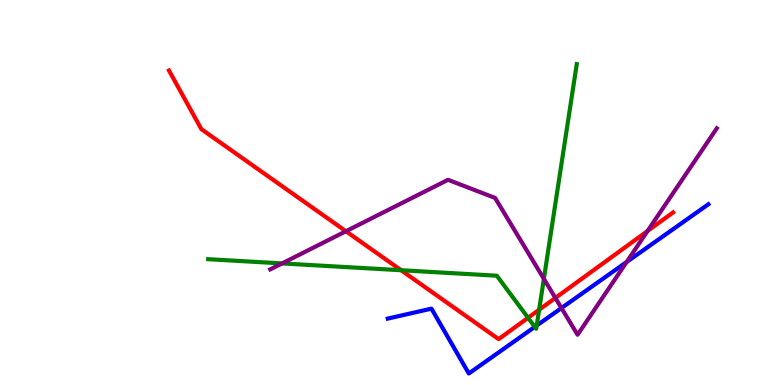[{'lines': ['blue', 'red'], 'intersections': []}, {'lines': ['green', 'red'], 'intersections': [{'x': 5.18, 'y': 2.98}, {'x': 6.81, 'y': 1.75}, {'x': 6.96, 'y': 1.95}]}, {'lines': ['purple', 'red'], 'intersections': [{'x': 4.46, 'y': 3.99}, {'x': 7.17, 'y': 2.26}, {'x': 8.36, 'y': 4.0}]}, {'lines': ['blue', 'green'], 'intersections': [{'x': 6.9, 'y': 1.51}, {'x': 6.93, 'y': 1.54}]}, {'lines': ['blue', 'purple'], 'intersections': [{'x': 7.24, 'y': 2.0}, {'x': 8.09, 'y': 3.19}]}, {'lines': ['green', 'purple'], 'intersections': [{'x': 3.64, 'y': 3.16}, {'x': 7.02, 'y': 2.76}]}]